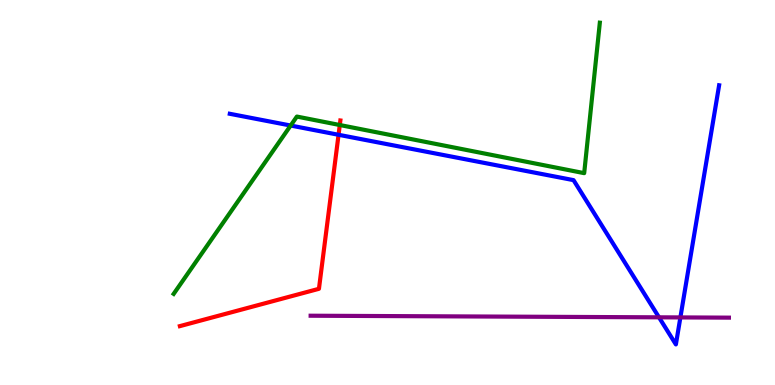[{'lines': ['blue', 'red'], 'intersections': [{'x': 4.37, 'y': 6.5}]}, {'lines': ['green', 'red'], 'intersections': [{'x': 4.38, 'y': 6.75}]}, {'lines': ['purple', 'red'], 'intersections': []}, {'lines': ['blue', 'green'], 'intersections': [{'x': 3.75, 'y': 6.74}]}, {'lines': ['blue', 'purple'], 'intersections': [{'x': 8.5, 'y': 1.76}, {'x': 8.78, 'y': 1.76}]}, {'lines': ['green', 'purple'], 'intersections': []}]